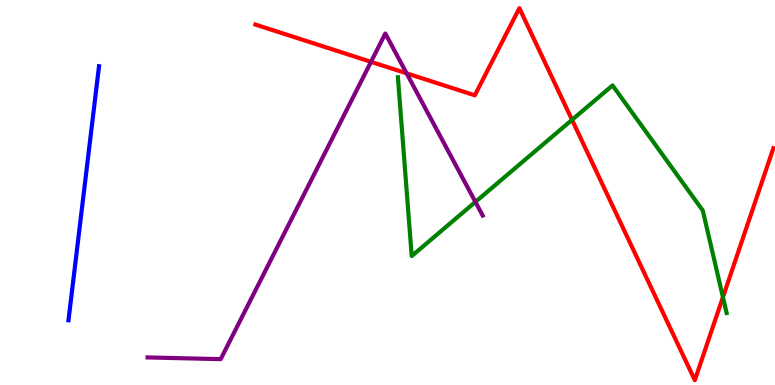[{'lines': ['blue', 'red'], 'intersections': []}, {'lines': ['green', 'red'], 'intersections': [{'x': 7.38, 'y': 6.89}, {'x': 9.33, 'y': 2.28}]}, {'lines': ['purple', 'red'], 'intersections': [{'x': 4.79, 'y': 8.39}, {'x': 5.25, 'y': 8.1}]}, {'lines': ['blue', 'green'], 'intersections': []}, {'lines': ['blue', 'purple'], 'intersections': []}, {'lines': ['green', 'purple'], 'intersections': [{'x': 6.13, 'y': 4.76}]}]